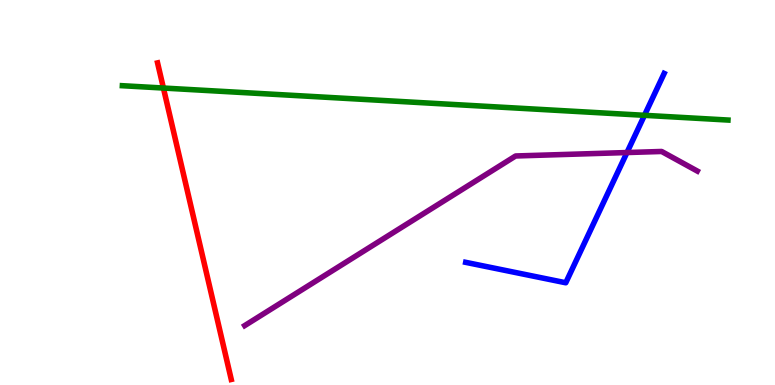[{'lines': ['blue', 'red'], 'intersections': []}, {'lines': ['green', 'red'], 'intersections': [{'x': 2.11, 'y': 7.71}]}, {'lines': ['purple', 'red'], 'intersections': []}, {'lines': ['blue', 'green'], 'intersections': [{'x': 8.32, 'y': 7.0}]}, {'lines': ['blue', 'purple'], 'intersections': [{'x': 8.09, 'y': 6.04}]}, {'lines': ['green', 'purple'], 'intersections': []}]